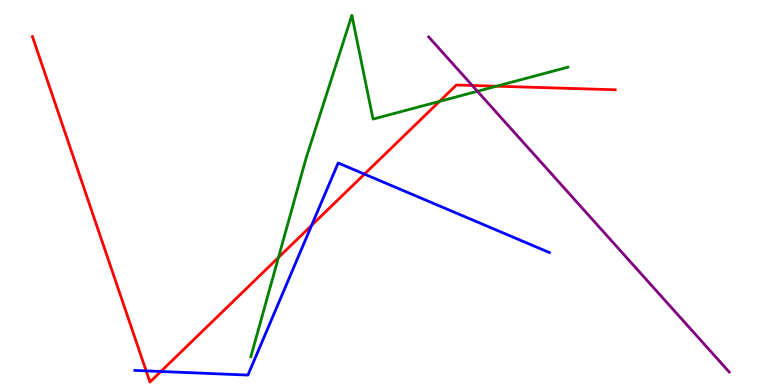[{'lines': ['blue', 'red'], 'intersections': [{'x': 1.89, 'y': 0.367}, {'x': 2.08, 'y': 0.351}, {'x': 4.02, 'y': 4.15}, {'x': 4.7, 'y': 5.48}]}, {'lines': ['green', 'red'], 'intersections': [{'x': 3.59, 'y': 3.31}, {'x': 5.67, 'y': 7.37}, {'x': 6.41, 'y': 7.76}]}, {'lines': ['purple', 'red'], 'intersections': [{'x': 6.09, 'y': 7.78}]}, {'lines': ['blue', 'green'], 'intersections': []}, {'lines': ['blue', 'purple'], 'intersections': []}, {'lines': ['green', 'purple'], 'intersections': [{'x': 6.16, 'y': 7.63}]}]